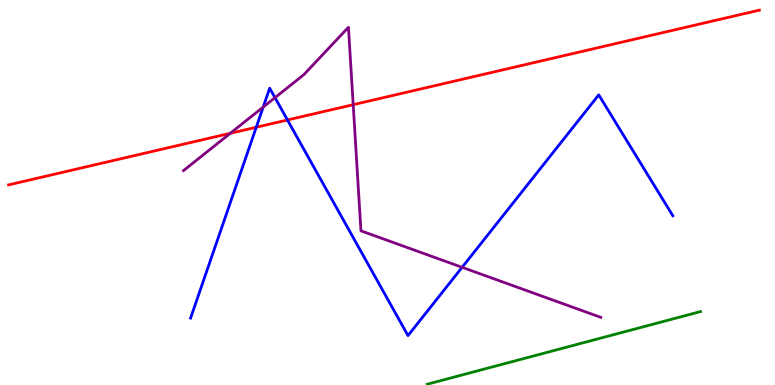[{'lines': ['blue', 'red'], 'intersections': [{'x': 3.31, 'y': 6.69}, {'x': 3.71, 'y': 6.88}]}, {'lines': ['green', 'red'], 'intersections': []}, {'lines': ['purple', 'red'], 'intersections': [{'x': 2.97, 'y': 6.54}, {'x': 4.56, 'y': 7.28}]}, {'lines': ['blue', 'green'], 'intersections': []}, {'lines': ['blue', 'purple'], 'intersections': [{'x': 3.4, 'y': 7.22}, {'x': 3.55, 'y': 7.46}, {'x': 5.96, 'y': 3.06}]}, {'lines': ['green', 'purple'], 'intersections': []}]